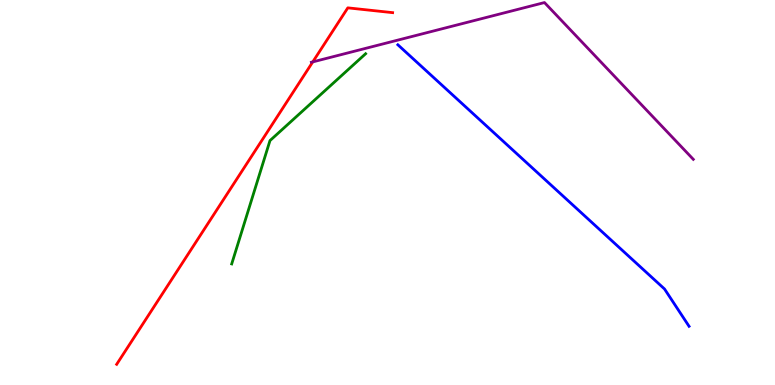[{'lines': ['blue', 'red'], 'intersections': []}, {'lines': ['green', 'red'], 'intersections': []}, {'lines': ['purple', 'red'], 'intersections': [{'x': 4.04, 'y': 8.39}]}, {'lines': ['blue', 'green'], 'intersections': []}, {'lines': ['blue', 'purple'], 'intersections': []}, {'lines': ['green', 'purple'], 'intersections': []}]